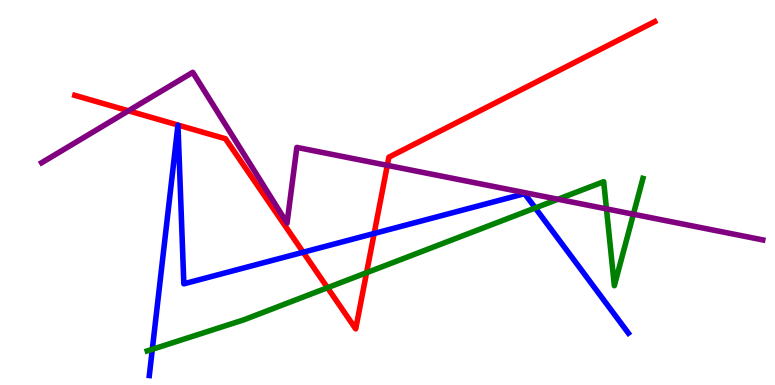[{'lines': ['blue', 'red'], 'intersections': [{'x': 3.91, 'y': 3.45}, {'x': 4.83, 'y': 3.94}]}, {'lines': ['green', 'red'], 'intersections': [{'x': 4.23, 'y': 2.53}, {'x': 4.73, 'y': 2.92}]}, {'lines': ['purple', 'red'], 'intersections': [{'x': 1.66, 'y': 7.12}, {'x': 5.0, 'y': 5.7}]}, {'lines': ['blue', 'green'], 'intersections': [{'x': 1.97, 'y': 0.927}, {'x': 6.91, 'y': 4.6}]}, {'lines': ['blue', 'purple'], 'intersections': []}, {'lines': ['green', 'purple'], 'intersections': [{'x': 7.2, 'y': 4.82}, {'x': 7.83, 'y': 4.57}, {'x': 8.17, 'y': 4.44}]}]